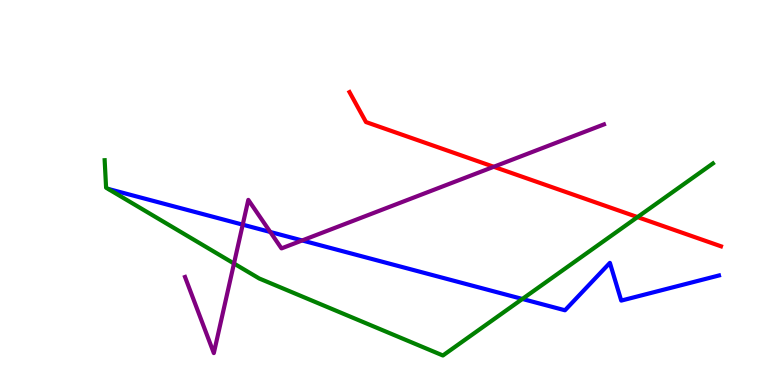[{'lines': ['blue', 'red'], 'intersections': []}, {'lines': ['green', 'red'], 'intersections': [{'x': 8.23, 'y': 4.36}]}, {'lines': ['purple', 'red'], 'intersections': [{'x': 6.37, 'y': 5.67}]}, {'lines': ['blue', 'green'], 'intersections': [{'x': 6.74, 'y': 2.23}]}, {'lines': ['blue', 'purple'], 'intersections': [{'x': 3.13, 'y': 4.16}, {'x': 3.49, 'y': 3.97}, {'x': 3.9, 'y': 3.75}]}, {'lines': ['green', 'purple'], 'intersections': [{'x': 3.02, 'y': 3.16}]}]